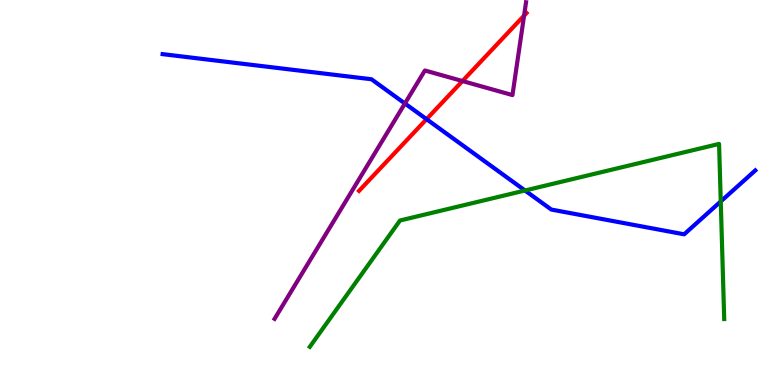[{'lines': ['blue', 'red'], 'intersections': [{'x': 5.5, 'y': 6.9}]}, {'lines': ['green', 'red'], 'intersections': []}, {'lines': ['purple', 'red'], 'intersections': [{'x': 5.97, 'y': 7.9}, {'x': 6.76, 'y': 9.59}]}, {'lines': ['blue', 'green'], 'intersections': [{'x': 6.77, 'y': 5.05}, {'x': 9.3, 'y': 4.77}]}, {'lines': ['blue', 'purple'], 'intersections': [{'x': 5.22, 'y': 7.31}]}, {'lines': ['green', 'purple'], 'intersections': []}]